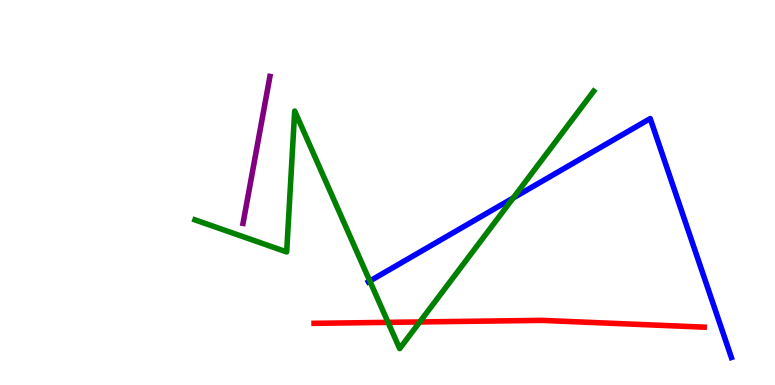[{'lines': ['blue', 'red'], 'intersections': []}, {'lines': ['green', 'red'], 'intersections': [{'x': 5.01, 'y': 1.63}, {'x': 5.42, 'y': 1.64}]}, {'lines': ['purple', 'red'], 'intersections': []}, {'lines': ['blue', 'green'], 'intersections': [{'x': 4.77, 'y': 2.7}, {'x': 6.62, 'y': 4.86}]}, {'lines': ['blue', 'purple'], 'intersections': []}, {'lines': ['green', 'purple'], 'intersections': []}]